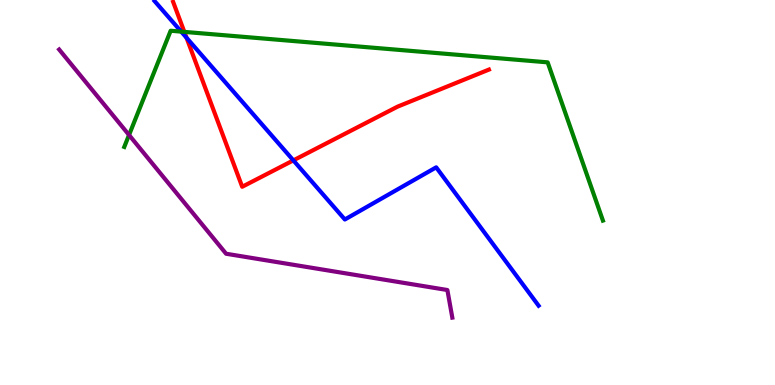[{'lines': ['blue', 'red'], 'intersections': [{'x': 2.41, 'y': 9.02}, {'x': 3.79, 'y': 5.83}]}, {'lines': ['green', 'red'], 'intersections': [{'x': 2.38, 'y': 9.17}]}, {'lines': ['purple', 'red'], 'intersections': []}, {'lines': ['blue', 'green'], 'intersections': [{'x': 2.34, 'y': 9.18}]}, {'lines': ['blue', 'purple'], 'intersections': []}, {'lines': ['green', 'purple'], 'intersections': [{'x': 1.67, 'y': 6.49}]}]